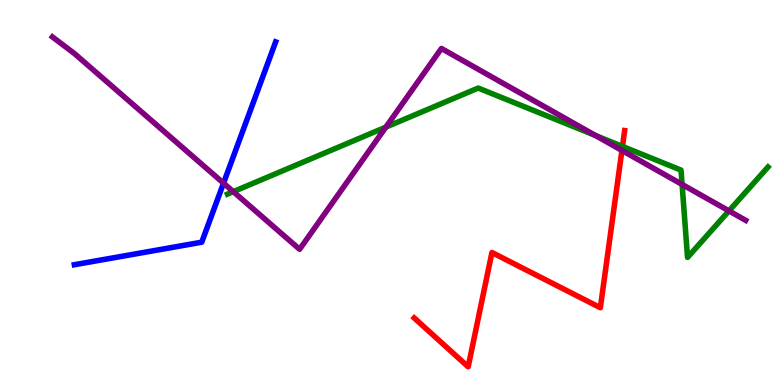[{'lines': ['blue', 'red'], 'intersections': []}, {'lines': ['green', 'red'], 'intersections': [{'x': 8.03, 'y': 6.2}]}, {'lines': ['purple', 'red'], 'intersections': [{'x': 8.02, 'y': 6.09}]}, {'lines': ['blue', 'green'], 'intersections': []}, {'lines': ['blue', 'purple'], 'intersections': [{'x': 2.88, 'y': 5.24}]}, {'lines': ['green', 'purple'], 'intersections': [{'x': 3.01, 'y': 5.02}, {'x': 4.98, 'y': 6.7}, {'x': 7.68, 'y': 6.48}, {'x': 8.8, 'y': 5.21}, {'x': 9.41, 'y': 4.52}]}]